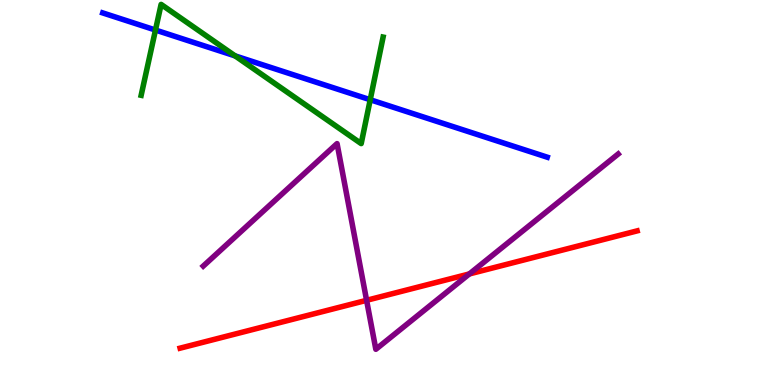[{'lines': ['blue', 'red'], 'intersections': []}, {'lines': ['green', 'red'], 'intersections': []}, {'lines': ['purple', 'red'], 'intersections': [{'x': 4.73, 'y': 2.2}, {'x': 6.06, 'y': 2.88}]}, {'lines': ['blue', 'green'], 'intersections': [{'x': 2.01, 'y': 9.22}, {'x': 3.03, 'y': 8.55}, {'x': 4.78, 'y': 7.41}]}, {'lines': ['blue', 'purple'], 'intersections': []}, {'lines': ['green', 'purple'], 'intersections': []}]